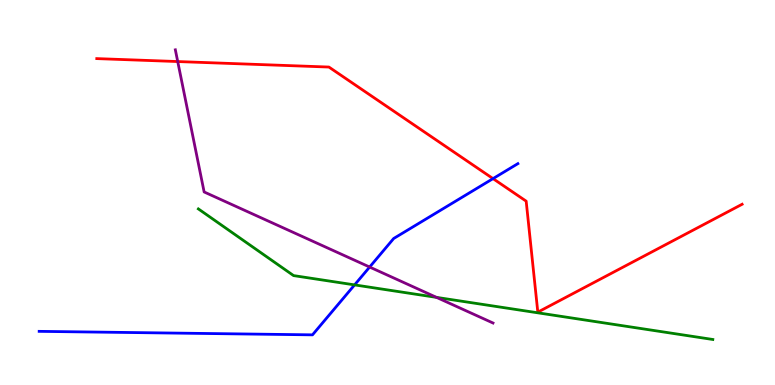[{'lines': ['blue', 'red'], 'intersections': [{'x': 6.36, 'y': 5.36}]}, {'lines': ['green', 'red'], 'intersections': []}, {'lines': ['purple', 'red'], 'intersections': [{'x': 2.29, 'y': 8.4}]}, {'lines': ['blue', 'green'], 'intersections': [{'x': 4.58, 'y': 2.6}]}, {'lines': ['blue', 'purple'], 'intersections': [{'x': 4.77, 'y': 3.06}]}, {'lines': ['green', 'purple'], 'intersections': [{'x': 5.63, 'y': 2.28}]}]